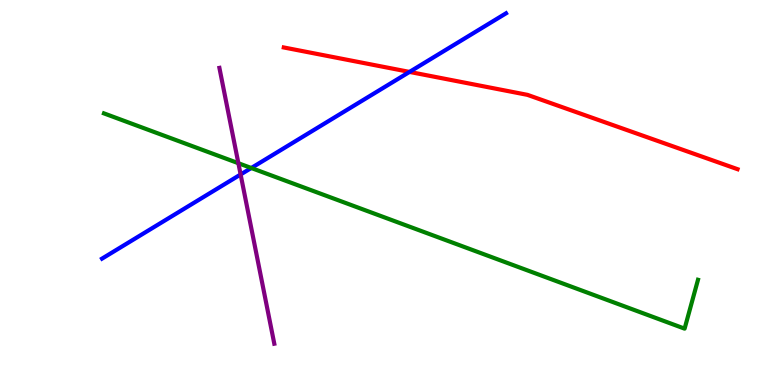[{'lines': ['blue', 'red'], 'intersections': [{'x': 5.28, 'y': 8.13}]}, {'lines': ['green', 'red'], 'intersections': []}, {'lines': ['purple', 'red'], 'intersections': []}, {'lines': ['blue', 'green'], 'intersections': [{'x': 3.24, 'y': 5.64}]}, {'lines': ['blue', 'purple'], 'intersections': [{'x': 3.1, 'y': 5.47}]}, {'lines': ['green', 'purple'], 'intersections': [{'x': 3.08, 'y': 5.76}]}]